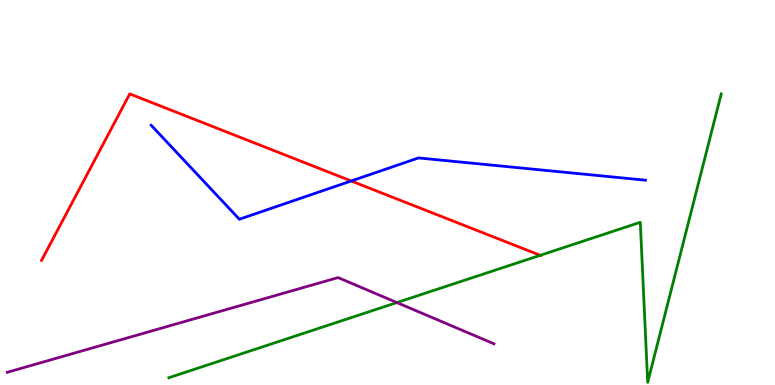[{'lines': ['blue', 'red'], 'intersections': [{'x': 4.53, 'y': 5.3}]}, {'lines': ['green', 'red'], 'intersections': [{'x': 6.97, 'y': 3.37}]}, {'lines': ['purple', 'red'], 'intersections': []}, {'lines': ['blue', 'green'], 'intersections': []}, {'lines': ['blue', 'purple'], 'intersections': []}, {'lines': ['green', 'purple'], 'intersections': [{'x': 5.12, 'y': 2.14}]}]